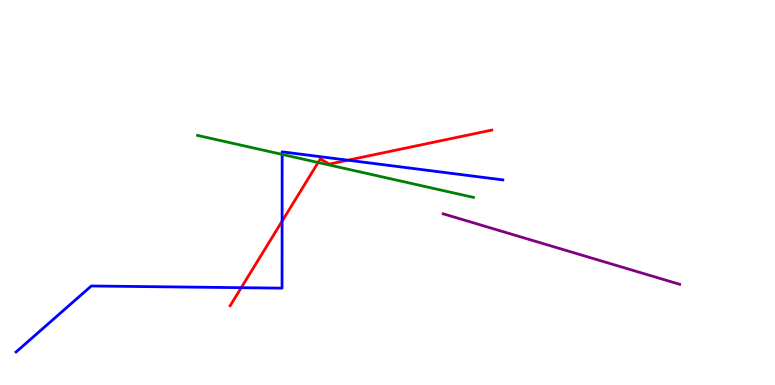[{'lines': ['blue', 'red'], 'intersections': [{'x': 3.11, 'y': 2.53}, {'x': 3.64, 'y': 4.25}, {'x': 4.49, 'y': 5.84}]}, {'lines': ['green', 'red'], 'intersections': [{'x': 4.11, 'y': 5.78}]}, {'lines': ['purple', 'red'], 'intersections': []}, {'lines': ['blue', 'green'], 'intersections': [{'x': 3.64, 'y': 5.99}]}, {'lines': ['blue', 'purple'], 'intersections': []}, {'lines': ['green', 'purple'], 'intersections': []}]